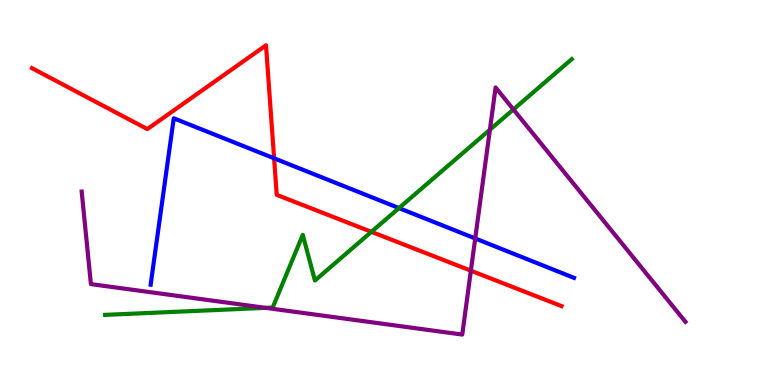[{'lines': ['blue', 'red'], 'intersections': [{'x': 3.54, 'y': 5.89}]}, {'lines': ['green', 'red'], 'intersections': [{'x': 4.79, 'y': 3.98}]}, {'lines': ['purple', 'red'], 'intersections': [{'x': 6.08, 'y': 2.97}]}, {'lines': ['blue', 'green'], 'intersections': [{'x': 5.15, 'y': 4.6}]}, {'lines': ['blue', 'purple'], 'intersections': [{'x': 6.13, 'y': 3.81}]}, {'lines': ['green', 'purple'], 'intersections': [{'x': 3.43, 'y': 2.0}, {'x': 6.32, 'y': 6.63}, {'x': 6.62, 'y': 7.16}]}]